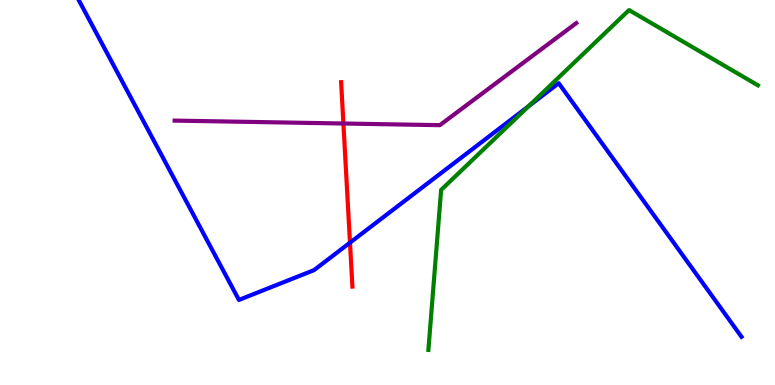[{'lines': ['blue', 'red'], 'intersections': [{'x': 4.52, 'y': 3.7}]}, {'lines': ['green', 'red'], 'intersections': []}, {'lines': ['purple', 'red'], 'intersections': [{'x': 4.43, 'y': 6.79}]}, {'lines': ['blue', 'green'], 'intersections': [{'x': 6.82, 'y': 7.24}]}, {'lines': ['blue', 'purple'], 'intersections': []}, {'lines': ['green', 'purple'], 'intersections': []}]